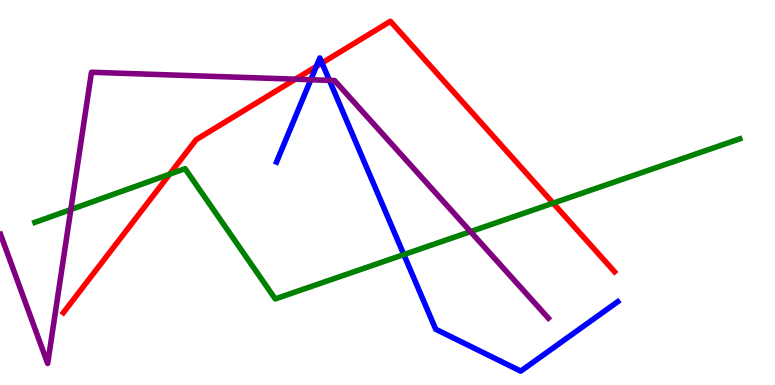[{'lines': ['blue', 'red'], 'intersections': [{'x': 4.08, 'y': 8.27}, {'x': 4.16, 'y': 8.36}]}, {'lines': ['green', 'red'], 'intersections': [{'x': 2.19, 'y': 5.48}, {'x': 7.14, 'y': 4.72}]}, {'lines': ['purple', 'red'], 'intersections': [{'x': 3.81, 'y': 7.94}]}, {'lines': ['blue', 'green'], 'intersections': [{'x': 5.21, 'y': 3.39}]}, {'lines': ['blue', 'purple'], 'intersections': [{'x': 4.01, 'y': 7.93}, {'x': 4.25, 'y': 7.91}]}, {'lines': ['green', 'purple'], 'intersections': [{'x': 0.914, 'y': 4.56}, {'x': 6.07, 'y': 3.98}]}]